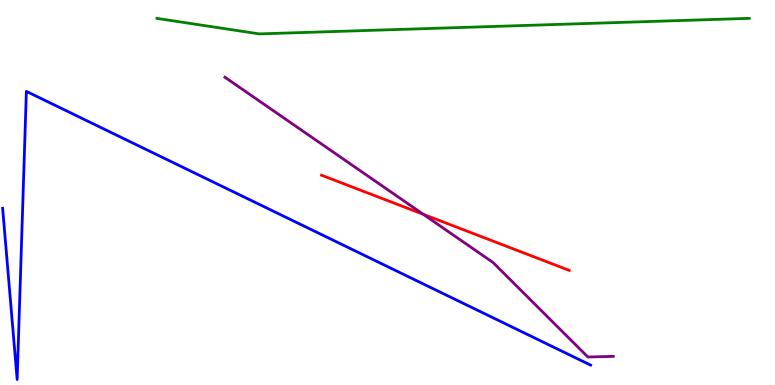[{'lines': ['blue', 'red'], 'intersections': []}, {'lines': ['green', 'red'], 'intersections': []}, {'lines': ['purple', 'red'], 'intersections': [{'x': 5.46, 'y': 4.43}]}, {'lines': ['blue', 'green'], 'intersections': []}, {'lines': ['blue', 'purple'], 'intersections': []}, {'lines': ['green', 'purple'], 'intersections': []}]